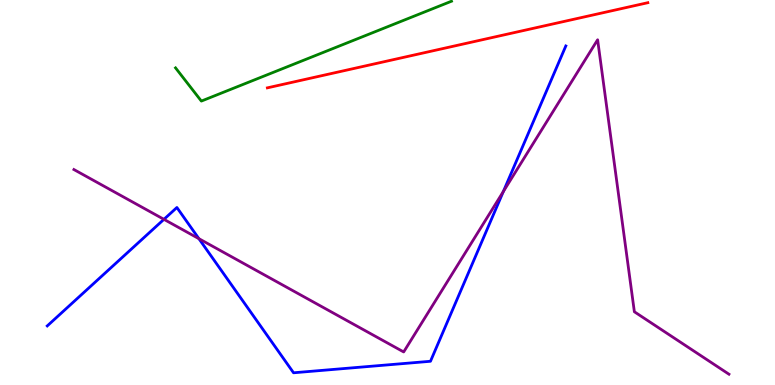[{'lines': ['blue', 'red'], 'intersections': []}, {'lines': ['green', 'red'], 'intersections': []}, {'lines': ['purple', 'red'], 'intersections': []}, {'lines': ['blue', 'green'], 'intersections': []}, {'lines': ['blue', 'purple'], 'intersections': [{'x': 2.12, 'y': 4.3}, {'x': 2.57, 'y': 3.8}, {'x': 6.49, 'y': 5.02}]}, {'lines': ['green', 'purple'], 'intersections': []}]